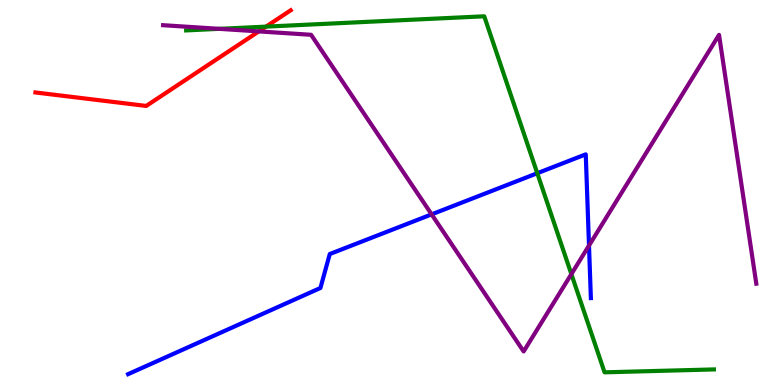[{'lines': ['blue', 'red'], 'intersections': []}, {'lines': ['green', 'red'], 'intersections': [{'x': 3.43, 'y': 9.31}]}, {'lines': ['purple', 'red'], 'intersections': [{'x': 3.34, 'y': 9.18}]}, {'lines': ['blue', 'green'], 'intersections': [{'x': 6.93, 'y': 5.5}]}, {'lines': ['blue', 'purple'], 'intersections': [{'x': 5.57, 'y': 4.43}, {'x': 7.6, 'y': 3.62}]}, {'lines': ['green', 'purple'], 'intersections': [{'x': 2.83, 'y': 9.25}, {'x': 7.37, 'y': 2.88}]}]